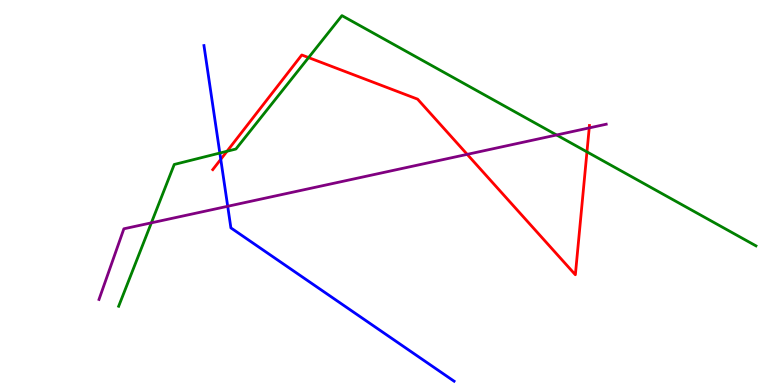[{'lines': ['blue', 'red'], 'intersections': [{'x': 2.85, 'y': 5.86}]}, {'lines': ['green', 'red'], 'intersections': [{'x': 2.93, 'y': 6.07}, {'x': 3.98, 'y': 8.5}, {'x': 7.57, 'y': 6.06}]}, {'lines': ['purple', 'red'], 'intersections': [{'x': 6.03, 'y': 5.99}, {'x': 7.6, 'y': 6.68}]}, {'lines': ['blue', 'green'], 'intersections': [{'x': 2.84, 'y': 6.02}]}, {'lines': ['blue', 'purple'], 'intersections': [{'x': 2.94, 'y': 4.64}]}, {'lines': ['green', 'purple'], 'intersections': [{'x': 1.95, 'y': 4.21}, {'x': 7.18, 'y': 6.49}]}]